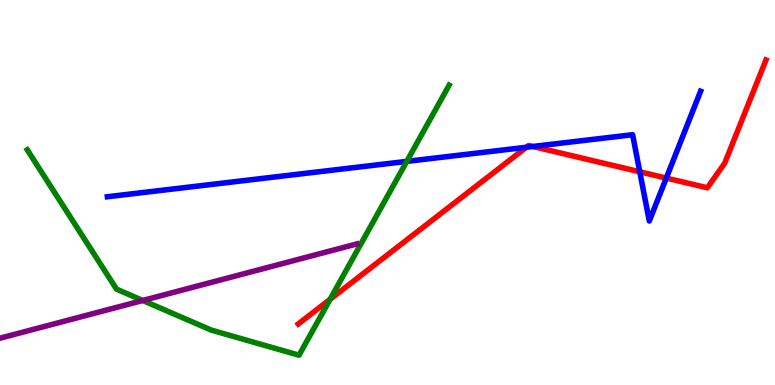[{'lines': ['blue', 'red'], 'intersections': [{'x': 6.79, 'y': 6.18}, {'x': 6.88, 'y': 6.2}, {'x': 8.26, 'y': 5.54}, {'x': 8.6, 'y': 5.37}]}, {'lines': ['green', 'red'], 'intersections': [{'x': 4.26, 'y': 2.23}]}, {'lines': ['purple', 'red'], 'intersections': []}, {'lines': ['blue', 'green'], 'intersections': [{'x': 5.25, 'y': 5.81}]}, {'lines': ['blue', 'purple'], 'intersections': []}, {'lines': ['green', 'purple'], 'intersections': [{'x': 1.84, 'y': 2.2}]}]